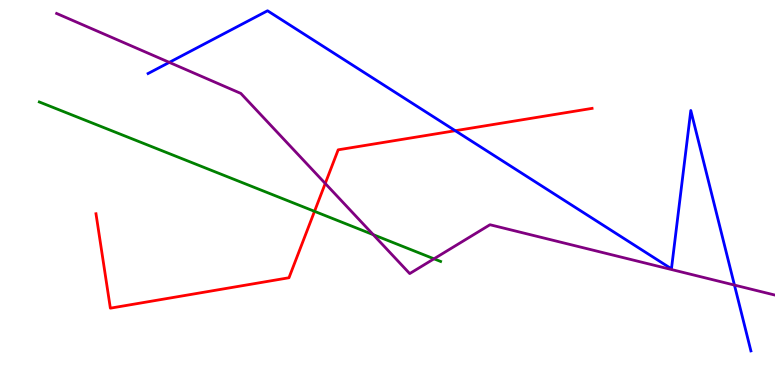[{'lines': ['blue', 'red'], 'intersections': [{'x': 5.87, 'y': 6.6}]}, {'lines': ['green', 'red'], 'intersections': [{'x': 4.06, 'y': 4.51}]}, {'lines': ['purple', 'red'], 'intersections': [{'x': 4.2, 'y': 5.23}]}, {'lines': ['blue', 'green'], 'intersections': []}, {'lines': ['blue', 'purple'], 'intersections': [{'x': 2.18, 'y': 8.38}, {'x': 9.48, 'y': 2.6}]}, {'lines': ['green', 'purple'], 'intersections': [{'x': 4.82, 'y': 3.9}, {'x': 5.6, 'y': 3.28}]}]